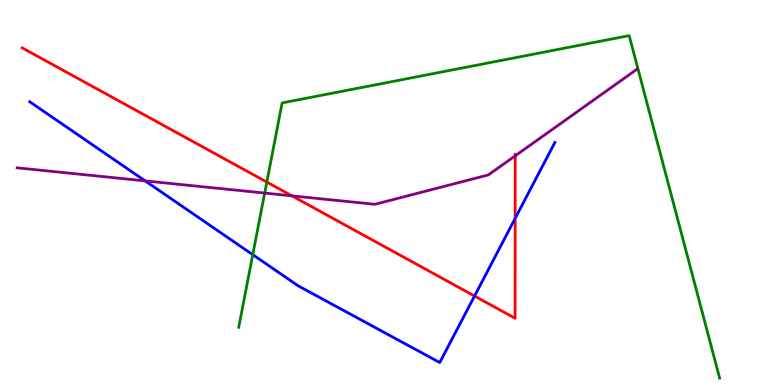[{'lines': ['blue', 'red'], 'intersections': [{'x': 6.12, 'y': 2.31}, {'x': 6.65, 'y': 4.33}]}, {'lines': ['green', 'red'], 'intersections': [{'x': 3.44, 'y': 5.27}]}, {'lines': ['purple', 'red'], 'intersections': [{'x': 3.77, 'y': 4.91}, {'x': 6.65, 'y': 5.95}]}, {'lines': ['blue', 'green'], 'intersections': [{'x': 3.26, 'y': 3.38}]}, {'lines': ['blue', 'purple'], 'intersections': [{'x': 1.87, 'y': 5.3}]}, {'lines': ['green', 'purple'], 'intersections': [{'x': 3.42, 'y': 4.99}]}]